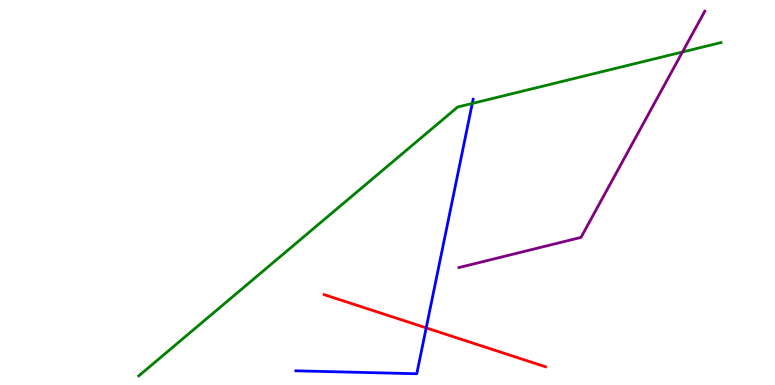[{'lines': ['blue', 'red'], 'intersections': [{'x': 5.5, 'y': 1.48}]}, {'lines': ['green', 'red'], 'intersections': []}, {'lines': ['purple', 'red'], 'intersections': []}, {'lines': ['blue', 'green'], 'intersections': [{'x': 6.09, 'y': 7.31}]}, {'lines': ['blue', 'purple'], 'intersections': []}, {'lines': ['green', 'purple'], 'intersections': [{'x': 8.81, 'y': 8.65}]}]